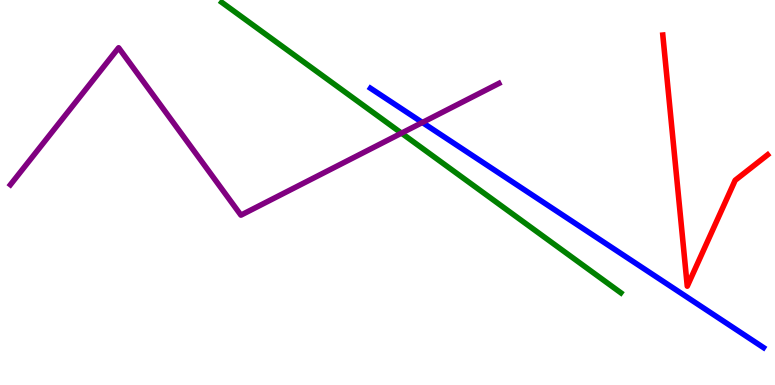[{'lines': ['blue', 'red'], 'intersections': []}, {'lines': ['green', 'red'], 'intersections': []}, {'lines': ['purple', 'red'], 'intersections': []}, {'lines': ['blue', 'green'], 'intersections': []}, {'lines': ['blue', 'purple'], 'intersections': [{'x': 5.45, 'y': 6.82}]}, {'lines': ['green', 'purple'], 'intersections': [{'x': 5.18, 'y': 6.54}]}]